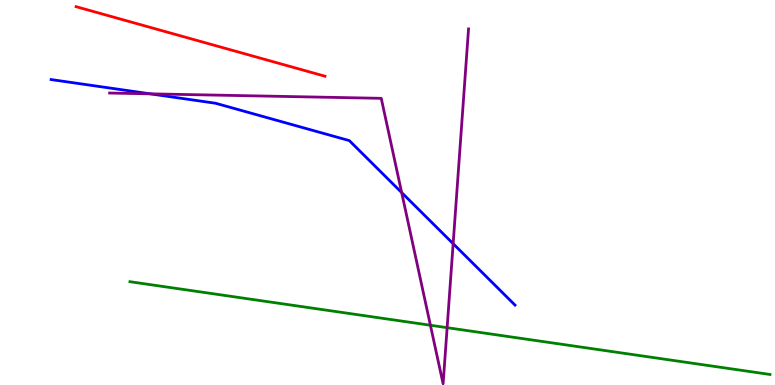[{'lines': ['blue', 'red'], 'intersections': []}, {'lines': ['green', 'red'], 'intersections': []}, {'lines': ['purple', 'red'], 'intersections': []}, {'lines': ['blue', 'green'], 'intersections': []}, {'lines': ['blue', 'purple'], 'intersections': [{'x': 1.94, 'y': 7.56}, {'x': 5.18, 'y': 5.0}, {'x': 5.85, 'y': 3.67}]}, {'lines': ['green', 'purple'], 'intersections': [{'x': 5.55, 'y': 1.55}, {'x': 5.77, 'y': 1.49}]}]